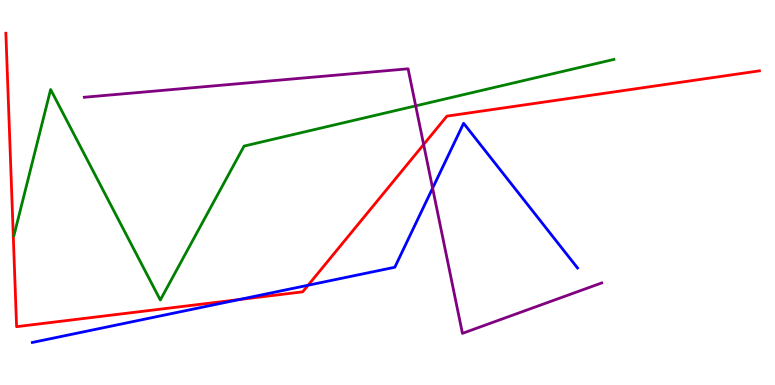[{'lines': ['blue', 'red'], 'intersections': [{'x': 3.08, 'y': 2.22}, {'x': 3.98, 'y': 2.59}]}, {'lines': ['green', 'red'], 'intersections': []}, {'lines': ['purple', 'red'], 'intersections': [{'x': 5.47, 'y': 6.25}]}, {'lines': ['blue', 'green'], 'intersections': []}, {'lines': ['blue', 'purple'], 'intersections': [{'x': 5.58, 'y': 5.11}]}, {'lines': ['green', 'purple'], 'intersections': [{'x': 5.36, 'y': 7.25}]}]